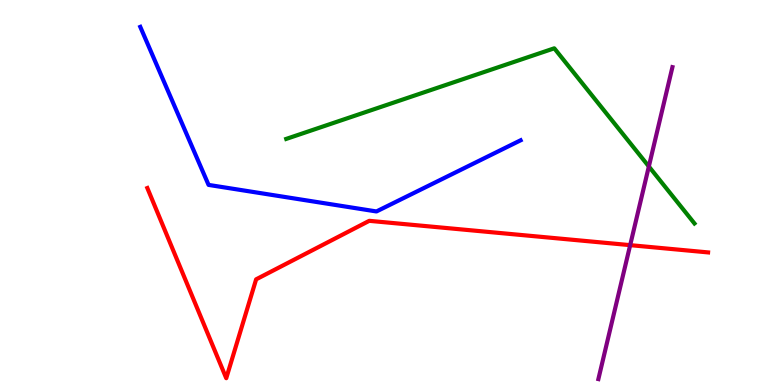[{'lines': ['blue', 'red'], 'intersections': []}, {'lines': ['green', 'red'], 'intersections': []}, {'lines': ['purple', 'red'], 'intersections': [{'x': 8.13, 'y': 3.63}]}, {'lines': ['blue', 'green'], 'intersections': []}, {'lines': ['blue', 'purple'], 'intersections': []}, {'lines': ['green', 'purple'], 'intersections': [{'x': 8.37, 'y': 5.68}]}]